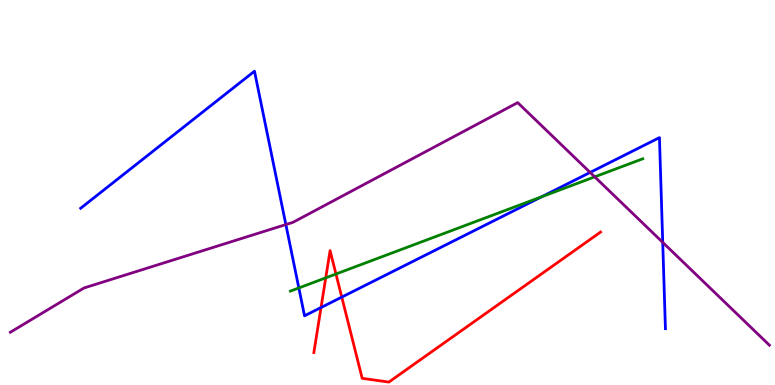[{'lines': ['blue', 'red'], 'intersections': [{'x': 4.14, 'y': 2.01}, {'x': 4.41, 'y': 2.28}]}, {'lines': ['green', 'red'], 'intersections': [{'x': 4.2, 'y': 2.78}, {'x': 4.34, 'y': 2.88}]}, {'lines': ['purple', 'red'], 'intersections': []}, {'lines': ['blue', 'green'], 'intersections': [{'x': 3.86, 'y': 2.52}, {'x': 6.99, 'y': 4.89}]}, {'lines': ['blue', 'purple'], 'intersections': [{'x': 3.69, 'y': 4.17}, {'x': 7.61, 'y': 5.52}, {'x': 8.55, 'y': 3.7}]}, {'lines': ['green', 'purple'], 'intersections': [{'x': 7.67, 'y': 5.41}]}]